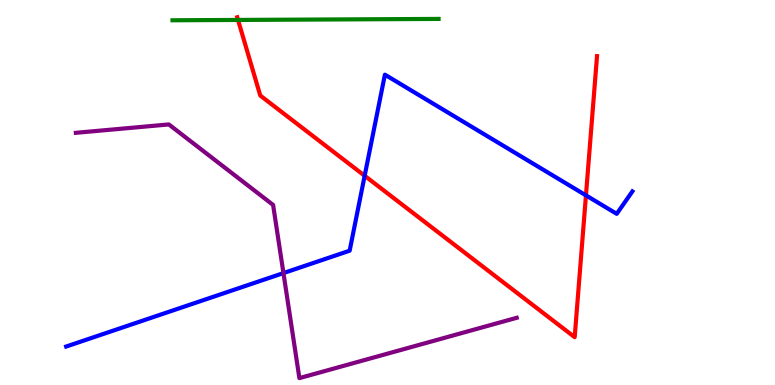[{'lines': ['blue', 'red'], 'intersections': [{'x': 4.71, 'y': 5.43}, {'x': 7.56, 'y': 4.93}]}, {'lines': ['green', 'red'], 'intersections': [{'x': 3.07, 'y': 9.48}]}, {'lines': ['purple', 'red'], 'intersections': []}, {'lines': ['blue', 'green'], 'intersections': []}, {'lines': ['blue', 'purple'], 'intersections': [{'x': 3.66, 'y': 2.91}]}, {'lines': ['green', 'purple'], 'intersections': []}]